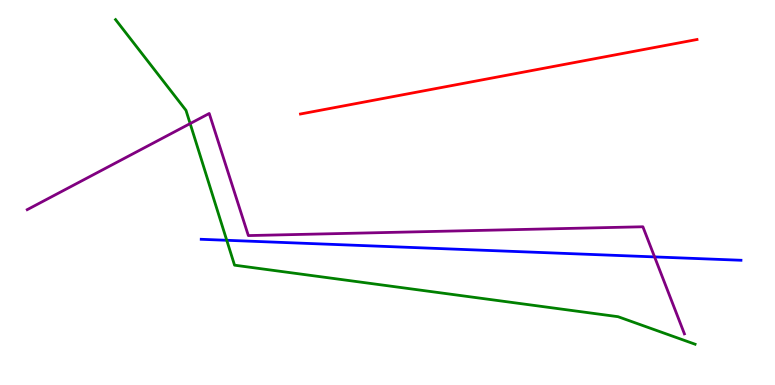[{'lines': ['blue', 'red'], 'intersections': []}, {'lines': ['green', 'red'], 'intersections': []}, {'lines': ['purple', 'red'], 'intersections': []}, {'lines': ['blue', 'green'], 'intersections': [{'x': 2.93, 'y': 3.76}]}, {'lines': ['blue', 'purple'], 'intersections': [{'x': 8.45, 'y': 3.33}]}, {'lines': ['green', 'purple'], 'intersections': [{'x': 2.45, 'y': 6.79}]}]